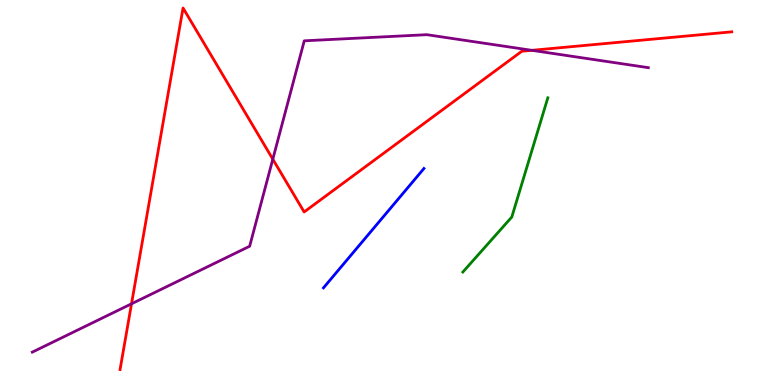[{'lines': ['blue', 'red'], 'intersections': []}, {'lines': ['green', 'red'], 'intersections': []}, {'lines': ['purple', 'red'], 'intersections': [{'x': 1.7, 'y': 2.11}, {'x': 3.52, 'y': 5.87}, {'x': 6.86, 'y': 8.69}]}, {'lines': ['blue', 'green'], 'intersections': []}, {'lines': ['blue', 'purple'], 'intersections': []}, {'lines': ['green', 'purple'], 'intersections': []}]